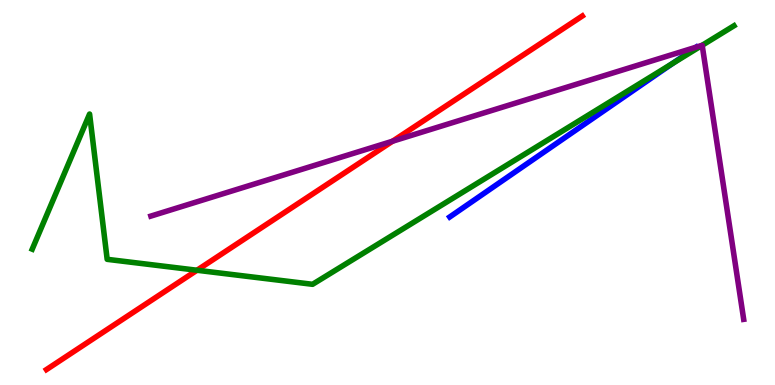[{'lines': ['blue', 'red'], 'intersections': []}, {'lines': ['green', 'red'], 'intersections': [{'x': 2.54, 'y': 2.98}]}, {'lines': ['purple', 'red'], 'intersections': [{'x': 5.07, 'y': 6.33}]}, {'lines': ['blue', 'green'], 'intersections': [{'x': 8.68, 'y': 8.35}]}, {'lines': ['blue', 'purple'], 'intersections': [{'x': 8.98, 'y': 8.78}]}, {'lines': ['green', 'purple'], 'intersections': [{'x': 9.06, 'y': 8.82}]}]